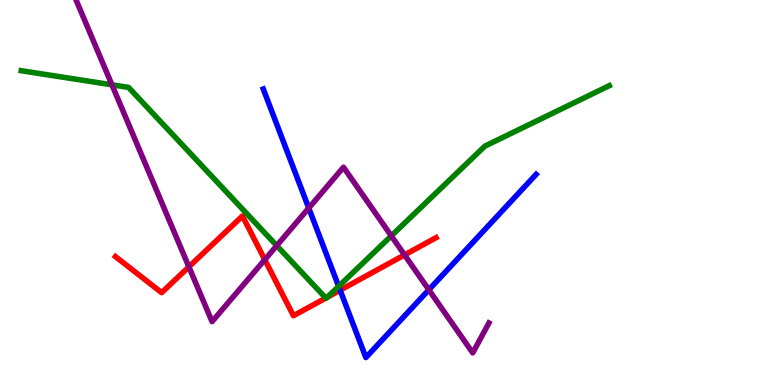[{'lines': ['blue', 'red'], 'intersections': [{'x': 4.39, 'y': 2.46}]}, {'lines': ['green', 'red'], 'intersections': [{'x': 4.2, 'y': 2.26}, {'x': 4.22, 'y': 2.28}]}, {'lines': ['purple', 'red'], 'intersections': [{'x': 2.44, 'y': 3.07}, {'x': 3.42, 'y': 3.25}, {'x': 5.22, 'y': 3.38}]}, {'lines': ['blue', 'green'], 'intersections': [{'x': 4.37, 'y': 2.56}]}, {'lines': ['blue', 'purple'], 'intersections': [{'x': 3.98, 'y': 4.6}, {'x': 5.53, 'y': 2.47}]}, {'lines': ['green', 'purple'], 'intersections': [{'x': 1.44, 'y': 7.8}, {'x': 3.57, 'y': 3.62}, {'x': 5.05, 'y': 3.87}]}]